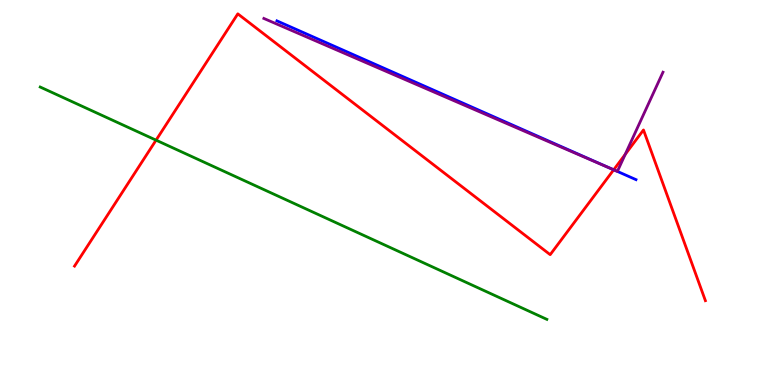[{'lines': ['blue', 'red'], 'intersections': [{'x': 7.92, 'y': 5.59}]}, {'lines': ['green', 'red'], 'intersections': [{'x': 2.01, 'y': 6.36}]}, {'lines': ['purple', 'red'], 'intersections': [{'x': 7.92, 'y': 5.59}, {'x': 8.07, 'y': 5.99}]}, {'lines': ['blue', 'green'], 'intersections': []}, {'lines': ['blue', 'purple'], 'intersections': [{'x': 7.97, 'y': 5.55}]}, {'lines': ['green', 'purple'], 'intersections': []}]